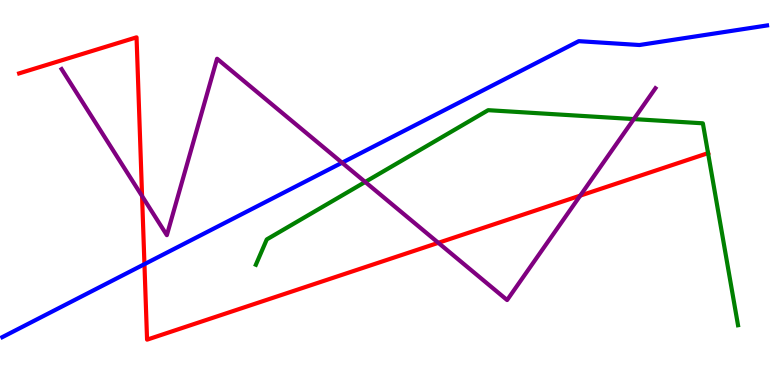[{'lines': ['blue', 'red'], 'intersections': [{'x': 1.86, 'y': 3.14}]}, {'lines': ['green', 'red'], 'intersections': [{'x': 9.14, 'y': 6.02}]}, {'lines': ['purple', 'red'], 'intersections': [{'x': 1.83, 'y': 4.91}, {'x': 5.66, 'y': 3.69}, {'x': 7.49, 'y': 4.92}]}, {'lines': ['blue', 'green'], 'intersections': []}, {'lines': ['blue', 'purple'], 'intersections': [{'x': 4.41, 'y': 5.77}]}, {'lines': ['green', 'purple'], 'intersections': [{'x': 4.71, 'y': 5.27}, {'x': 8.18, 'y': 6.91}]}]